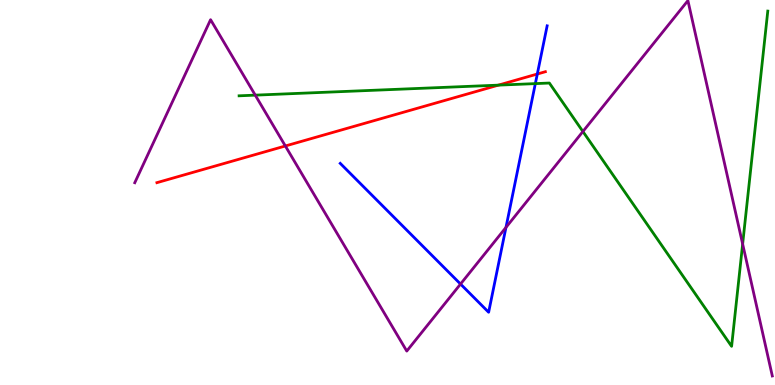[{'lines': ['blue', 'red'], 'intersections': [{'x': 6.93, 'y': 8.08}]}, {'lines': ['green', 'red'], 'intersections': [{'x': 6.43, 'y': 7.79}]}, {'lines': ['purple', 'red'], 'intersections': [{'x': 3.68, 'y': 6.21}]}, {'lines': ['blue', 'green'], 'intersections': [{'x': 6.91, 'y': 7.83}]}, {'lines': ['blue', 'purple'], 'intersections': [{'x': 5.94, 'y': 2.62}, {'x': 6.53, 'y': 4.09}]}, {'lines': ['green', 'purple'], 'intersections': [{'x': 3.29, 'y': 7.53}, {'x': 7.52, 'y': 6.58}, {'x': 9.58, 'y': 3.66}]}]